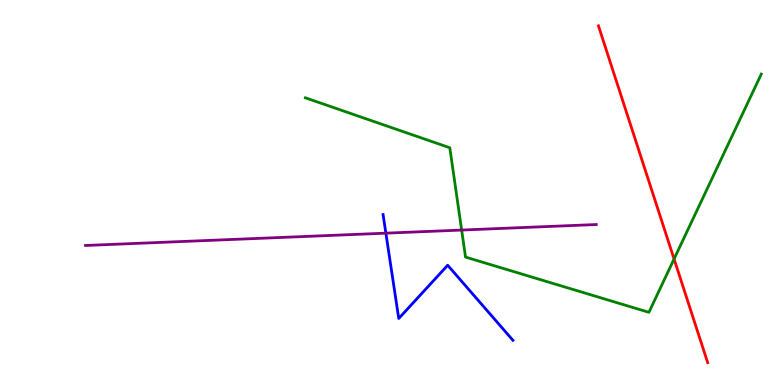[{'lines': ['blue', 'red'], 'intersections': []}, {'lines': ['green', 'red'], 'intersections': [{'x': 8.7, 'y': 3.27}]}, {'lines': ['purple', 'red'], 'intersections': []}, {'lines': ['blue', 'green'], 'intersections': []}, {'lines': ['blue', 'purple'], 'intersections': [{'x': 4.98, 'y': 3.94}]}, {'lines': ['green', 'purple'], 'intersections': [{'x': 5.96, 'y': 4.02}]}]